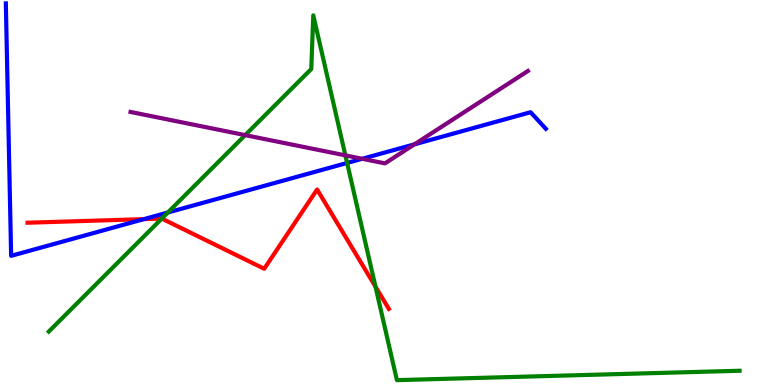[{'lines': ['blue', 'red'], 'intersections': [{'x': 1.86, 'y': 4.31}]}, {'lines': ['green', 'red'], 'intersections': [{'x': 2.09, 'y': 4.32}, {'x': 4.85, 'y': 2.55}]}, {'lines': ['purple', 'red'], 'intersections': []}, {'lines': ['blue', 'green'], 'intersections': [{'x': 2.17, 'y': 4.48}, {'x': 4.48, 'y': 5.77}]}, {'lines': ['blue', 'purple'], 'intersections': [{'x': 4.67, 'y': 5.88}, {'x': 5.35, 'y': 6.25}]}, {'lines': ['green', 'purple'], 'intersections': [{'x': 3.16, 'y': 6.49}, {'x': 4.46, 'y': 5.96}]}]